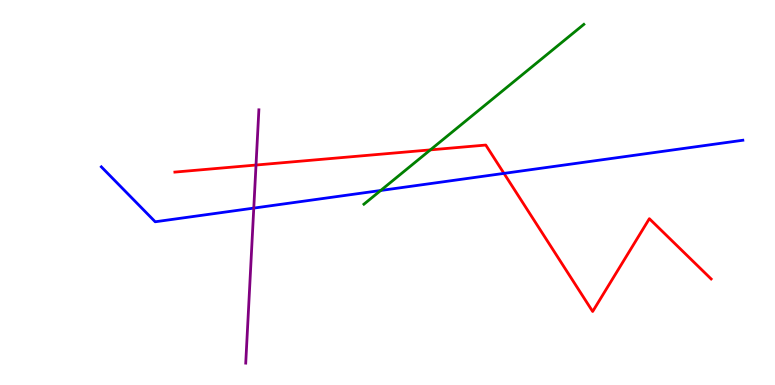[{'lines': ['blue', 'red'], 'intersections': [{'x': 6.5, 'y': 5.5}]}, {'lines': ['green', 'red'], 'intersections': [{'x': 5.55, 'y': 6.11}]}, {'lines': ['purple', 'red'], 'intersections': [{'x': 3.3, 'y': 5.71}]}, {'lines': ['blue', 'green'], 'intersections': [{'x': 4.91, 'y': 5.05}]}, {'lines': ['blue', 'purple'], 'intersections': [{'x': 3.27, 'y': 4.59}]}, {'lines': ['green', 'purple'], 'intersections': []}]